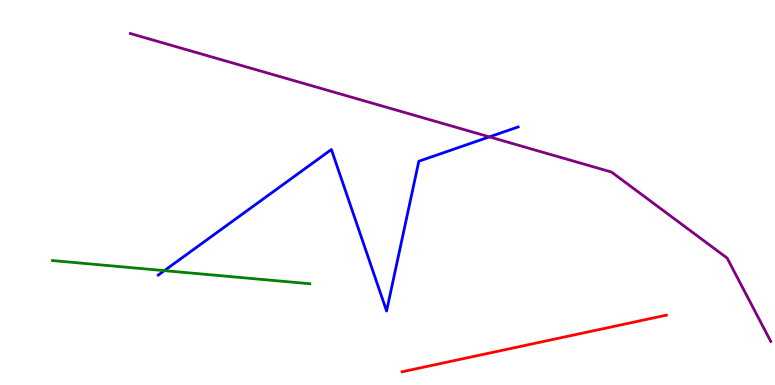[{'lines': ['blue', 'red'], 'intersections': []}, {'lines': ['green', 'red'], 'intersections': []}, {'lines': ['purple', 'red'], 'intersections': []}, {'lines': ['blue', 'green'], 'intersections': [{'x': 2.12, 'y': 2.97}]}, {'lines': ['blue', 'purple'], 'intersections': [{'x': 6.31, 'y': 6.44}]}, {'lines': ['green', 'purple'], 'intersections': []}]